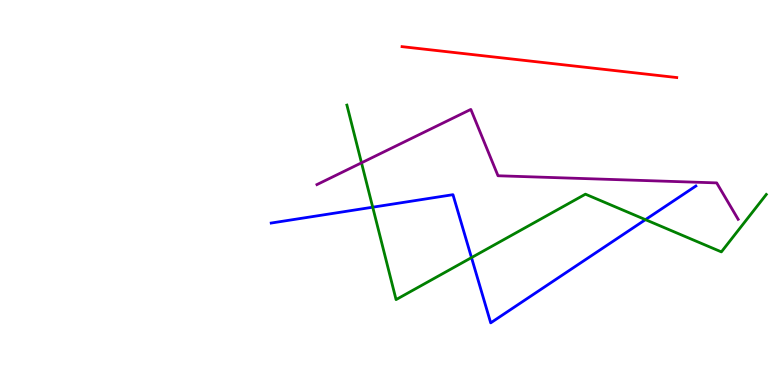[{'lines': ['blue', 'red'], 'intersections': []}, {'lines': ['green', 'red'], 'intersections': []}, {'lines': ['purple', 'red'], 'intersections': []}, {'lines': ['blue', 'green'], 'intersections': [{'x': 4.81, 'y': 4.62}, {'x': 6.08, 'y': 3.31}, {'x': 8.33, 'y': 4.29}]}, {'lines': ['blue', 'purple'], 'intersections': []}, {'lines': ['green', 'purple'], 'intersections': [{'x': 4.66, 'y': 5.77}]}]